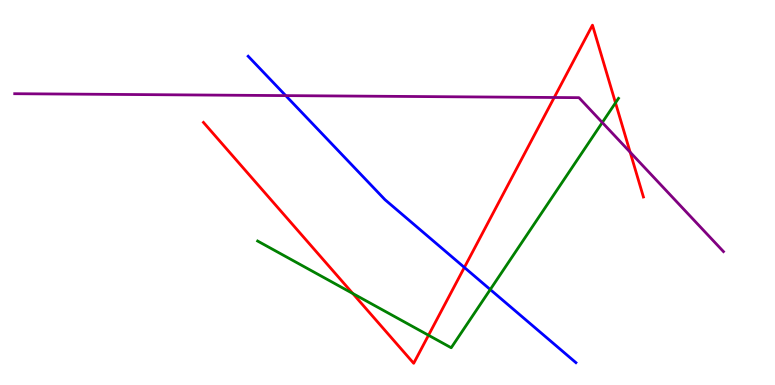[{'lines': ['blue', 'red'], 'intersections': [{'x': 5.99, 'y': 3.05}]}, {'lines': ['green', 'red'], 'intersections': [{'x': 4.55, 'y': 2.38}, {'x': 5.53, 'y': 1.29}, {'x': 7.94, 'y': 7.33}]}, {'lines': ['purple', 'red'], 'intersections': [{'x': 7.15, 'y': 7.47}, {'x': 8.13, 'y': 6.05}]}, {'lines': ['blue', 'green'], 'intersections': [{'x': 6.33, 'y': 2.48}]}, {'lines': ['blue', 'purple'], 'intersections': [{'x': 3.69, 'y': 7.52}]}, {'lines': ['green', 'purple'], 'intersections': [{'x': 7.77, 'y': 6.82}]}]